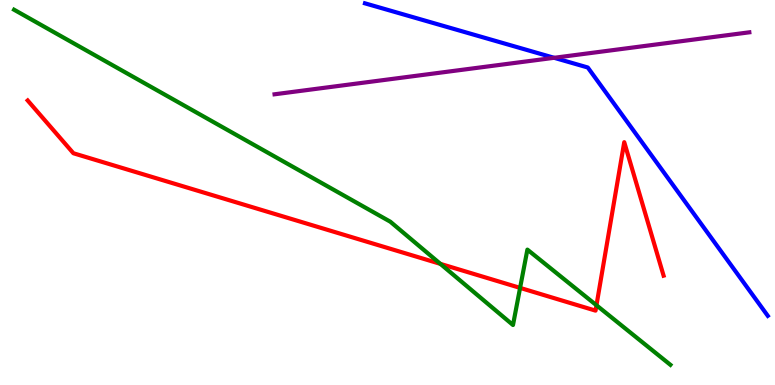[{'lines': ['blue', 'red'], 'intersections': []}, {'lines': ['green', 'red'], 'intersections': [{'x': 5.68, 'y': 3.15}, {'x': 6.71, 'y': 2.52}, {'x': 7.7, 'y': 2.07}]}, {'lines': ['purple', 'red'], 'intersections': []}, {'lines': ['blue', 'green'], 'intersections': []}, {'lines': ['blue', 'purple'], 'intersections': [{'x': 7.15, 'y': 8.5}]}, {'lines': ['green', 'purple'], 'intersections': []}]